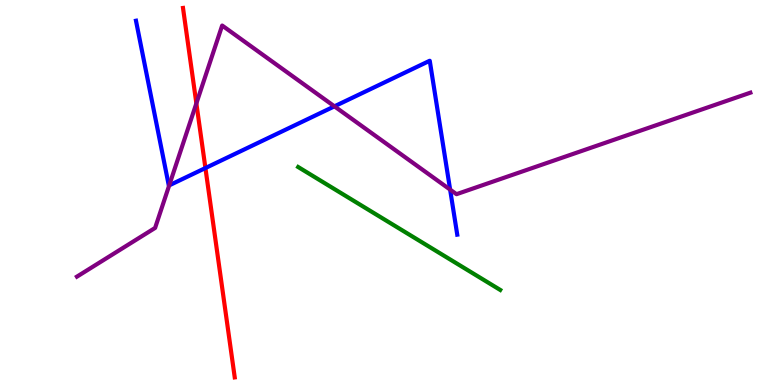[{'lines': ['blue', 'red'], 'intersections': [{'x': 2.65, 'y': 5.64}]}, {'lines': ['green', 'red'], 'intersections': []}, {'lines': ['purple', 'red'], 'intersections': [{'x': 2.53, 'y': 7.31}]}, {'lines': ['blue', 'green'], 'intersections': []}, {'lines': ['blue', 'purple'], 'intersections': [{'x': 2.18, 'y': 5.19}, {'x': 4.32, 'y': 7.24}, {'x': 5.81, 'y': 5.08}]}, {'lines': ['green', 'purple'], 'intersections': []}]